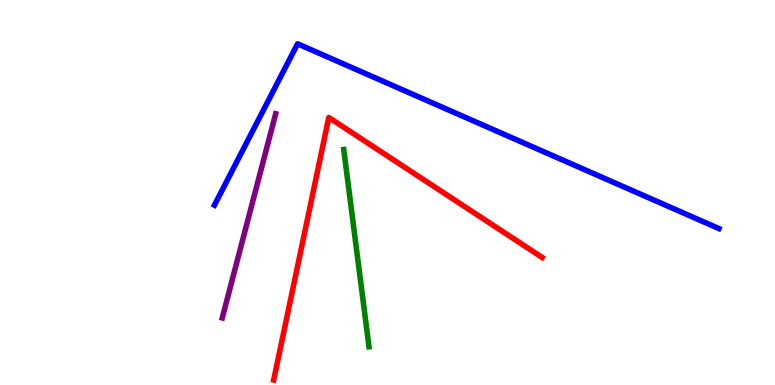[{'lines': ['blue', 'red'], 'intersections': []}, {'lines': ['green', 'red'], 'intersections': []}, {'lines': ['purple', 'red'], 'intersections': []}, {'lines': ['blue', 'green'], 'intersections': []}, {'lines': ['blue', 'purple'], 'intersections': []}, {'lines': ['green', 'purple'], 'intersections': []}]